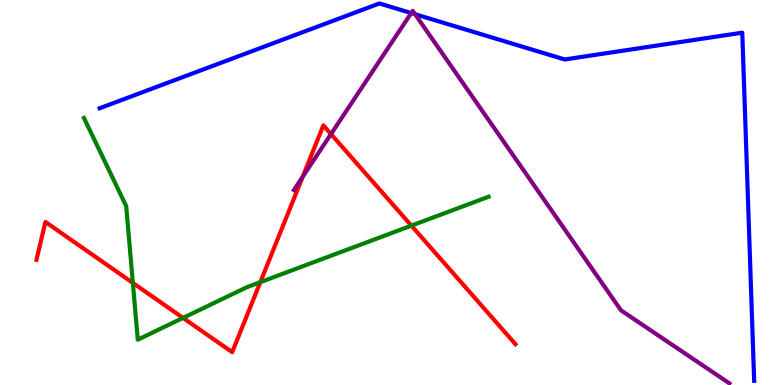[{'lines': ['blue', 'red'], 'intersections': []}, {'lines': ['green', 'red'], 'intersections': [{'x': 1.71, 'y': 2.65}, {'x': 2.36, 'y': 1.74}, {'x': 3.36, 'y': 2.67}, {'x': 5.31, 'y': 4.14}]}, {'lines': ['purple', 'red'], 'intersections': [{'x': 3.91, 'y': 5.41}, {'x': 4.27, 'y': 6.52}]}, {'lines': ['blue', 'green'], 'intersections': []}, {'lines': ['blue', 'purple'], 'intersections': [{'x': 5.31, 'y': 9.66}, {'x': 5.36, 'y': 9.63}]}, {'lines': ['green', 'purple'], 'intersections': []}]